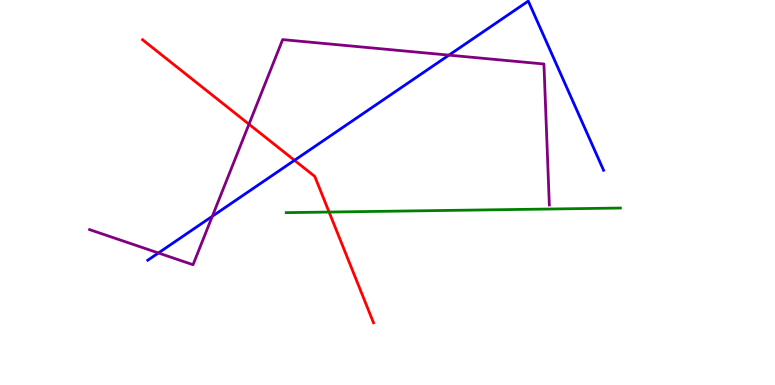[{'lines': ['blue', 'red'], 'intersections': [{'x': 3.8, 'y': 5.84}]}, {'lines': ['green', 'red'], 'intersections': [{'x': 4.25, 'y': 4.49}]}, {'lines': ['purple', 'red'], 'intersections': [{'x': 3.21, 'y': 6.77}]}, {'lines': ['blue', 'green'], 'intersections': []}, {'lines': ['blue', 'purple'], 'intersections': [{'x': 2.04, 'y': 3.43}, {'x': 2.74, 'y': 4.38}, {'x': 5.79, 'y': 8.57}]}, {'lines': ['green', 'purple'], 'intersections': []}]